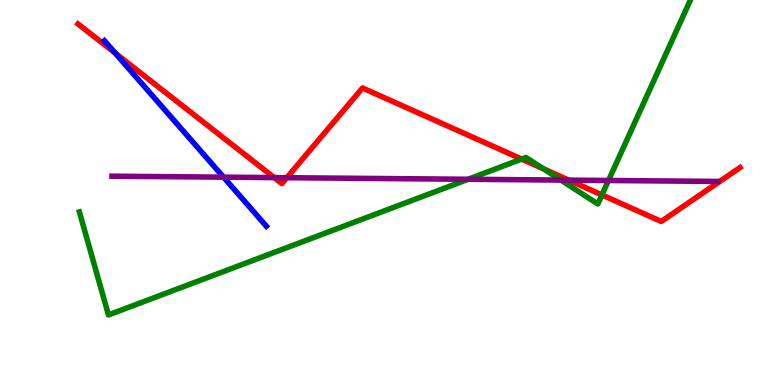[{'lines': ['blue', 'red'], 'intersections': [{'x': 1.49, 'y': 8.62}]}, {'lines': ['green', 'red'], 'intersections': [{'x': 6.73, 'y': 5.87}, {'x': 7.01, 'y': 5.61}, {'x': 7.77, 'y': 4.94}]}, {'lines': ['purple', 'red'], 'intersections': [{'x': 3.54, 'y': 5.39}, {'x': 3.7, 'y': 5.38}, {'x': 7.34, 'y': 5.32}]}, {'lines': ['blue', 'green'], 'intersections': []}, {'lines': ['blue', 'purple'], 'intersections': [{'x': 2.88, 'y': 5.4}]}, {'lines': ['green', 'purple'], 'intersections': [{'x': 6.04, 'y': 5.34}, {'x': 7.24, 'y': 5.32}, {'x': 7.85, 'y': 5.31}]}]